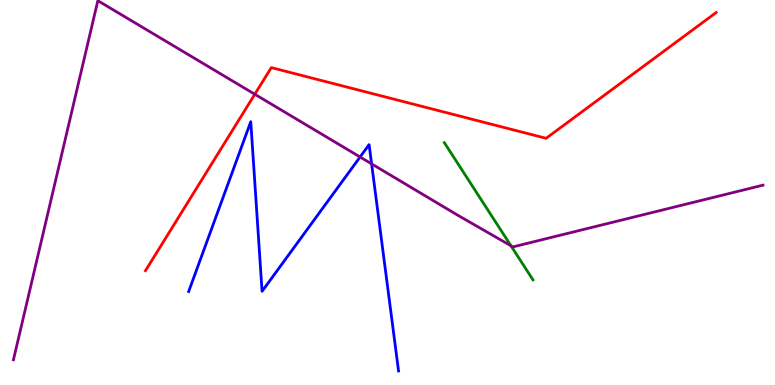[{'lines': ['blue', 'red'], 'intersections': []}, {'lines': ['green', 'red'], 'intersections': []}, {'lines': ['purple', 'red'], 'intersections': [{'x': 3.29, 'y': 7.55}]}, {'lines': ['blue', 'green'], 'intersections': []}, {'lines': ['blue', 'purple'], 'intersections': [{'x': 4.65, 'y': 5.92}, {'x': 4.79, 'y': 5.74}]}, {'lines': ['green', 'purple'], 'intersections': [{'x': 6.59, 'y': 3.62}]}]